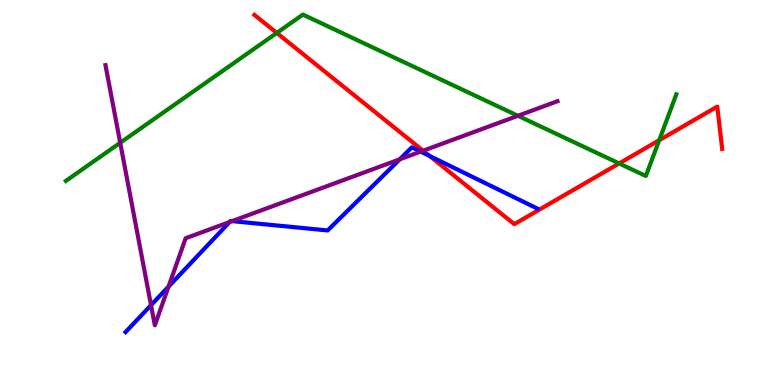[{'lines': ['blue', 'red'], 'intersections': [{'x': 5.54, 'y': 5.95}]}, {'lines': ['green', 'red'], 'intersections': [{'x': 3.57, 'y': 9.14}, {'x': 7.99, 'y': 5.76}, {'x': 8.51, 'y': 6.36}]}, {'lines': ['purple', 'red'], 'intersections': [{'x': 5.46, 'y': 6.08}]}, {'lines': ['blue', 'green'], 'intersections': []}, {'lines': ['blue', 'purple'], 'intersections': [{'x': 1.95, 'y': 2.07}, {'x': 2.17, 'y': 2.56}, {'x': 2.96, 'y': 4.23}, {'x': 3.0, 'y': 4.26}, {'x': 5.16, 'y': 5.86}, {'x': 5.43, 'y': 6.06}]}, {'lines': ['green', 'purple'], 'intersections': [{'x': 1.55, 'y': 6.29}, {'x': 6.68, 'y': 6.99}]}]